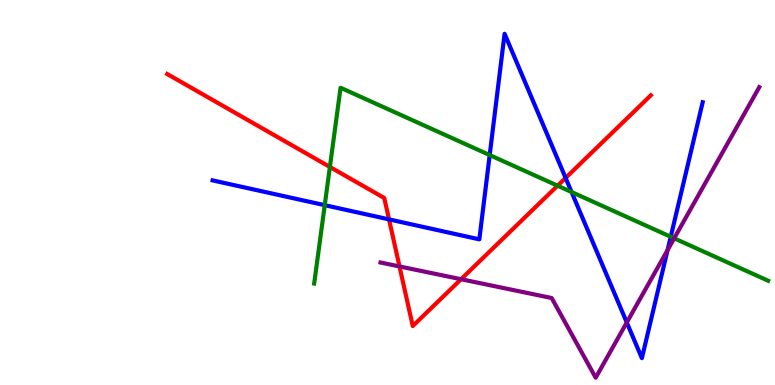[{'lines': ['blue', 'red'], 'intersections': [{'x': 5.02, 'y': 4.3}, {'x': 7.3, 'y': 5.38}]}, {'lines': ['green', 'red'], 'intersections': [{'x': 4.26, 'y': 5.66}, {'x': 7.19, 'y': 5.18}]}, {'lines': ['purple', 'red'], 'intersections': [{'x': 5.15, 'y': 3.08}, {'x': 5.95, 'y': 2.75}]}, {'lines': ['blue', 'green'], 'intersections': [{'x': 4.19, 'y': 4.67}, {'x': 6.32, 'y': 5.97}, {'x': 7.38, 'y': 5.01}, {'x': 8.65, 'y': 3.85}]}, {'lines': ['blue', 'purple'], 'intersections': [{'x': 8.09, 'y': 1.62}, {'x': 8.61, 'y': 3.51}]}, {'lines': ['green', 'purple'], 'intersections': [{'x': 8.7, 'y': 3.81}]}]